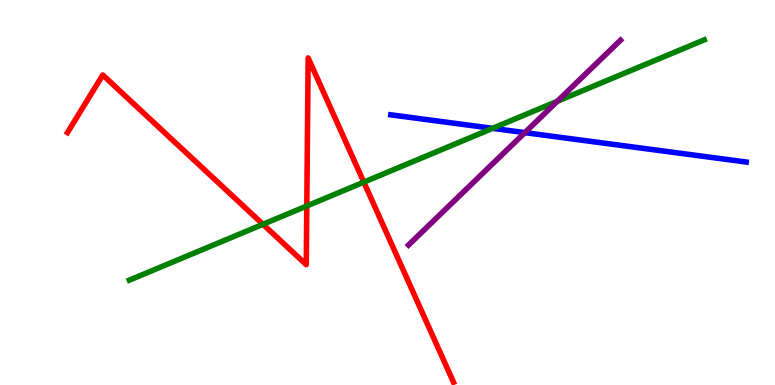[{'lines': ['blue', 'red'], 'intersections': []}, {'lines': ['green', 'red'], 'intersections': [{'x': 3.39, 'y': 4.17}, {'x': 3.96, 'y': 4.65}, {'x': 4.69, 'y': 5.27}]}, {'lines': ['purple', 'red'], 'intersections': []}, {'lines': ['blue', 'green'], 'intersections': [{'x': 6.36, 'y': 6.67}]}, {'lines': ['blue', 'purple'], 'intersections': [{'x': 6.77, 'y': 6.55}]}, {'lines': ['green', 'purple'], 'intersections': [{'x': 7.19, 'y': 7.37}]}]